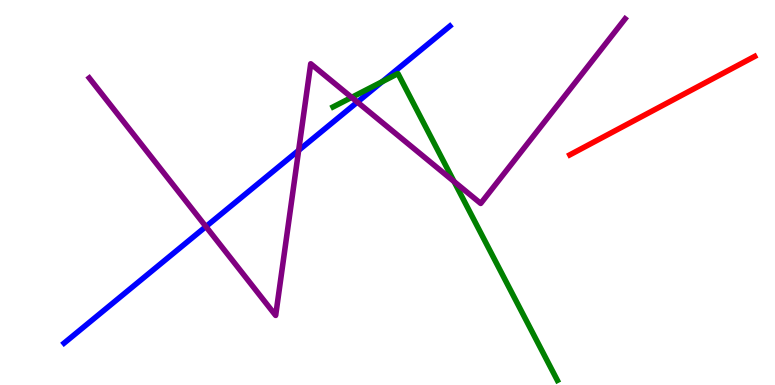[{'lines': ['blue', 'red'], 'intersections': []}, {'lines': ['green', 'red'], 'intersections': []}, {'lines': ['purple', 'red'], 'intersections': []}, {'lines': ['blue', 'green'], 'intersections': [{'x': 4.93, 'y': 7.88}]}, {'lines': ['blue', 'purple'], 'intersections': [{'x': 2.66, 'y': 4.11}, {'x': 3.85, 'y': 6.09}, {'x': 4.61, 'y': 7.35}]}, {'lines': ['green', 'purple'], 'intersections': [{'x': 4.54, 'y': 7.47}, {'x': 5.86, 'y': 5.28}]}]